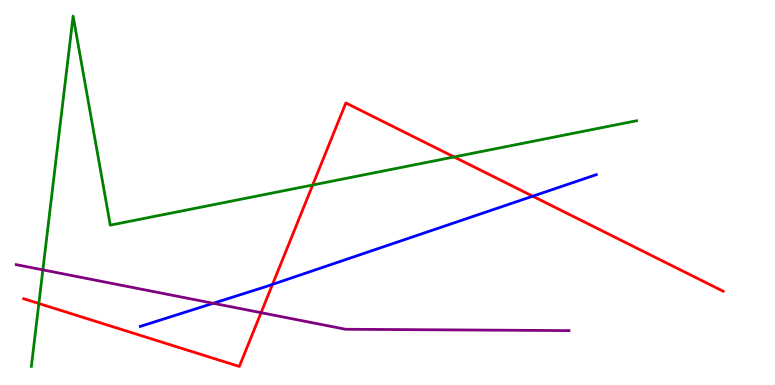[{'lines': ['blue', 'red'], 'intersections': [{'x': 3.52, 'y': 2.61}, {'x': 6.87, 'y': 4.9}]}, {'lines': ['green', 'red'], 'intersections': [{'x': 0.501, 'y': 2.12}, {'x': 4.03, 'y': 5.19}, {'x': 5.86, 'y': 5.92}]}, {'lines': ['purple', 'red'], 'intersections': [{'x': 3.37, 'y': 1.88}]}, {'lines': ['blue', 'green'], 'intersections': []}, {'lines': ['blue', 'purple'], 'intersections': [{'x': 2.75, 'y': 2.12}]}, {'lines': ['green', 'purple'], 'intersections': [{'x': 0.553, 'y': 2.99}]}]